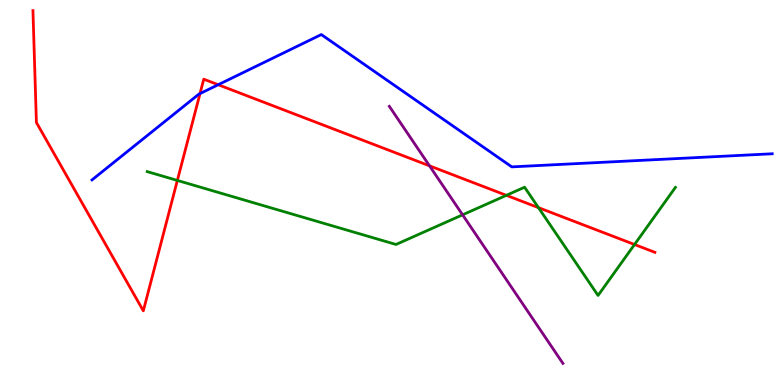[{'lines': ['blue', 'red'], 'intersections': [{'x': 2.58, 'y': 7.57}, {'x': 2.82, 'y': 7.8}]}, {'lines': ['green', 'red'], 'intersections': [{'x': 2.29, 'y': 5.31}, {'x': 6.53, 'y': 4.93}, {'x': 6.95, 'y': 4.61}, {'x': 8.19, 'y': 3.65}]}, {'lines': ['purple', 'red'], 'intersections': [{'x': 5.54, 'y': 5.69}]}, {'lines': ['blue', 'green'], 'intersections': []}, {'lines': ['blue', 'purple'], 'intersections': []}, {'lines': ['green', 'purple'], 'intersections': [{'x': 5.97, 'y': 4.42}]}]